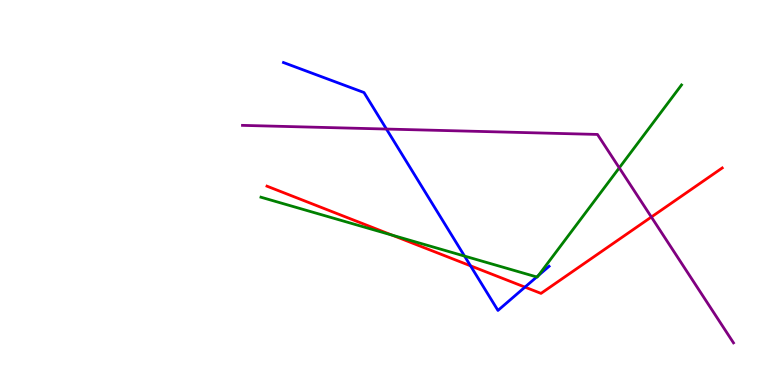[{'lines': ['blue', 'red'], 'intersections': [{'x': 6.07, 'y': 3.1}, {'x': 6.77, 'y': 2.54}]}, {'lines': ['green', 'red'], 'intersections': [{'x': 5.06, 'y': 3.89}]}, {'lines': ['purple', 'red'], 'intersections': [{'x': 8.4, 'y': 4.36}]}, {'lines': ['blue', 'green'], 'intersections': [{'x': 5.99, 'y': 3.35}, {'x': 6.93, 'y': 2.81}, {'x': 6.95, 'y': 2.85}]}, {'lines': ['blue', 'purple'], 'intersections': [{'x': 4.99, 'y': 6.65}]}, {'lines': ['green', 'purple'], 'intersections': [{'x': 7.99, 'y': 5.64}]}]